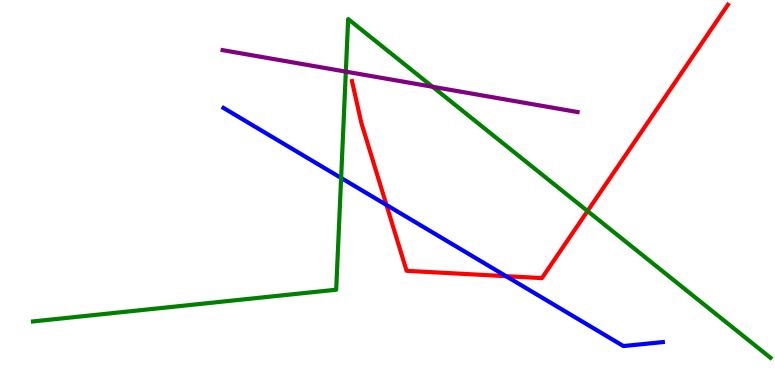[{'lines': ['blue', 'red'], 'intersections': [{'x': 4.99, 'y': 4.68}, {'x': 6.53, 'y': 2.83}]}, {'lines': ['green', 'red'], 'intersections': [{'x': 7.58, 'y': 4.52}]}, {'lines': ['purple', 'red'], 'intersections': []}, {'lines': ['blue', 'green'], 'intersections': [{'x': 4.4, 'y': 5.38}]}, {'lines': ['blue', 'purple'], 'intersections': []}, {'lines': ['green', 'purple'], 'intersections': [{'x': 4.46, 'y': 8.14}, {'x': 5.58, 'y': 7.75}]}]